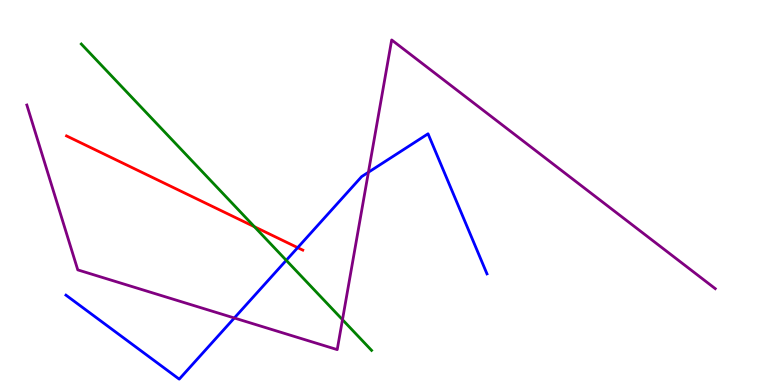[{'lines': ['blue', 'red'], 'intersections': [{'x': 3.84, 'y': 3.57}]}, {'lines': ['green', 'red'], 'intersections': [{'x': 3.28, 'y': 4.11}]}, {'lines': ['purple', 'red'], 'intersections': []}, {'lines': ['blue', 'green'], 'intersections': [{'x': 3.69, 'y': 3.24}]}, {'lines': ['blue', 'purple'], 'intersections': [{'x': 3.02, 'y': 1.74}, {'x': 4.75, 'y': 5.53}]}, {'lines': ['green', 'purple'], 'intersections': [{'x': 4.42, 'y': 1.7}]}]